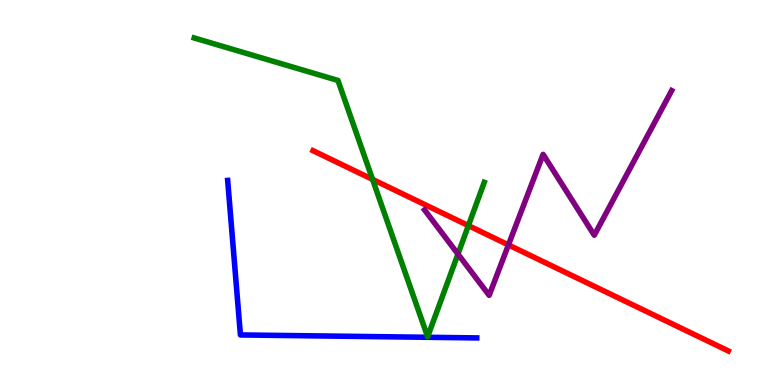[{'lines': ['blue', 'red'], 'intersections': []}, {'lines': ['green', 'red'], 'intersections': [{'x': 4.81, 'y': 5.34}, {'x': 6.04, 'y': 4.14}]}, {'lines': ['purple', 'red'], 'intersections': [{'x': 6.56, 'y': 3.64}]}, {'lines': ['blue', 'green'], 'intersections': []}, {'lines': ['blue', 'purple'], 'intersections': []}, {'lines': ['green', 'purple'], 'intersections': [{'x': 5.91, 'y': 3.4}]}]